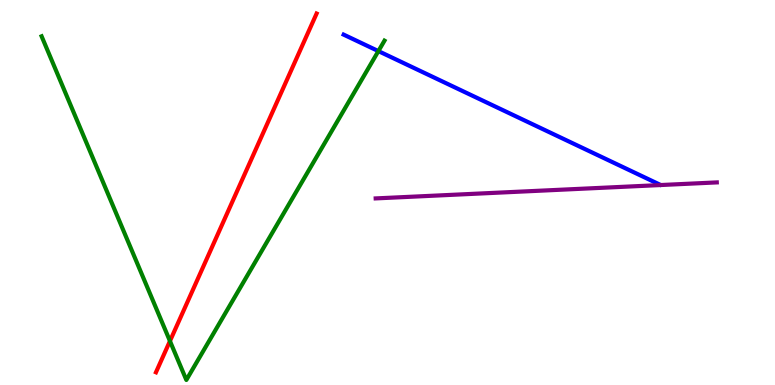[{'lines': ['blue', 'red'], 'intersections': []}, {'lines': ['green', 'red'], 'intersections': [{'x': 2.19, 'y': 1.14}]}, {'lines': ['purple', 'red'], 'intersections': []}, {'lines': ['blue', 'green'], 'intersections': [{'x': 4.88, 'y': 8.67}]}, {'lines': ['blue', 'purple'], 'intersections': []}, {'lines': ['green', 'purple'], 'intersections': []}]